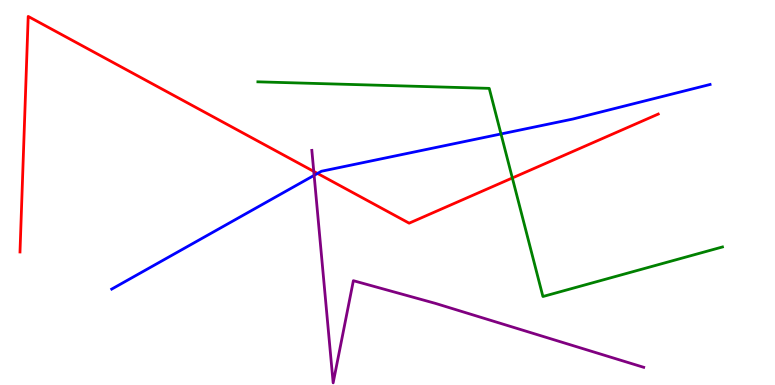[{'lines': ['blue', 'red'], 'intersections': [{'x': 4.1, 'y': 5.49}]}, {'lines': ['green', 'red'], 'intersections': [{'x': 6.61, 'y': 5.38}]}, {'lines': ['purple', 'red'], 'intersections': [{'x': 4.05, 'y': 5.55}]}, {'lines': ['blue', 'green'], 'intersections': [{'x': 6.46, 'y': 6.52}]}, {'lines': ['blue', 'purple'], 'intersections': [{'x': 4.05, 'y': 5.45}]}, {'lines': ['green', 'purple'], 'intersections': []}]